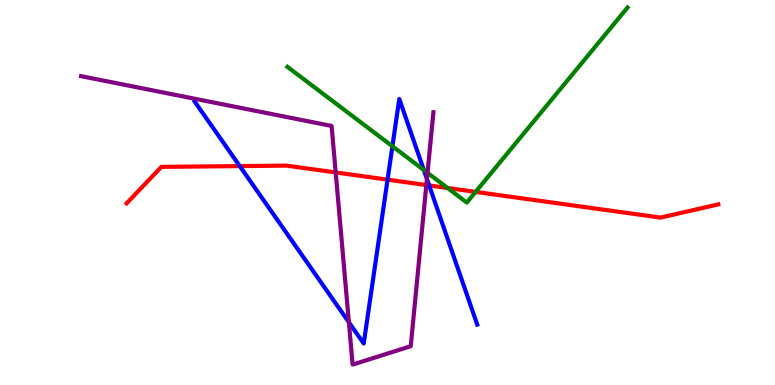[{'lines': ['blue', 'red'], 'intersections': [{'x': 3.09, 'y': 5.69}, {'x': 5.0, 'y': 5.33}, {'x': 5.54, 'y': 5.18}]}, {'lines': ['green', 'red'], 'intersections': [{'x': 5.78, 'y': 5.12}, {'x': 6.14, 'y': 5.02}]}, {'lines': ['purple', 'red'], 'intersections': [{'x': 4.33, 'y': 5.52}, {'x': 5.5, 'y': 5.19}]}, {'lines': ['blue', 'green'], 'intersections': [{'x': 5.06, 'y': 6.2}, {'x': 5.47, 'y': 5.58}]}, {'lines': ['blue', 'purple'], 'intersections': [{'x': 4.5, 'y': 1.63}, {'x': 5.51, 'y': 5.35}]}, {'lines': ['green', 'purple'], 'intersections': [{'x': 5.52, 'y': 5.51}]}]